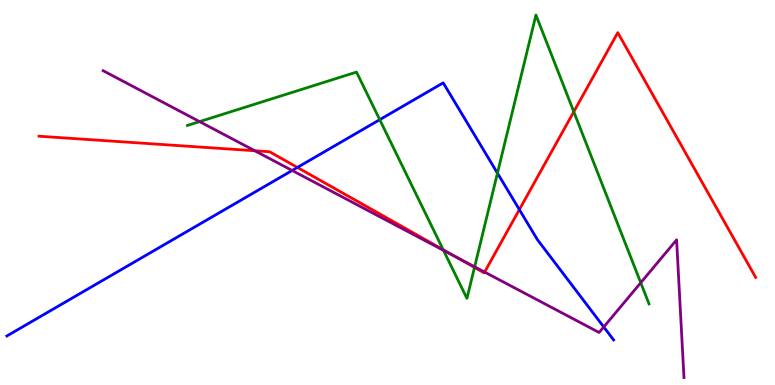[{'lines': ['blue', 'red'], 'intersections': [{'x': 3.84, 'y': 5.65}, {'x': 6.7, 'y': 4.56}]}, {'lines': ['green', 'red'], 'intersections': [{'x': 5.72, 'y': 3.51}, {'x': 6.12, 'y': 3.05}, {'x': 7.4, 'y': 7.1}]}, {'lines': ['purple', 'red'], 'intersections': [{'x': 3.29, 'y': 6.08}, {'x': 5.88, 'y': 3.33}, {'x': 6.25, 'y': 2.93}]}, {'lines': ['blue', 'green'], 'intersections': [{'x': 4.9, 'y': 6.89}, {'x': 6.42, 'y': 5.5}]}, {'lines': ['blue', 'purple'], 'intersections': [{'x': 3.77, 'y': 5.57}, {'x': 7.79, 'y': 1.51}]}, {'lines': ['green', 'purple'], 'intersections': [{'x': 2.58, 'y': 6.84}, {'x': 5.72, 'y': 3.5}, {'x': 6.12, 'y': 3.07}, {'x': 8.27, 'y': 2.66}]}]